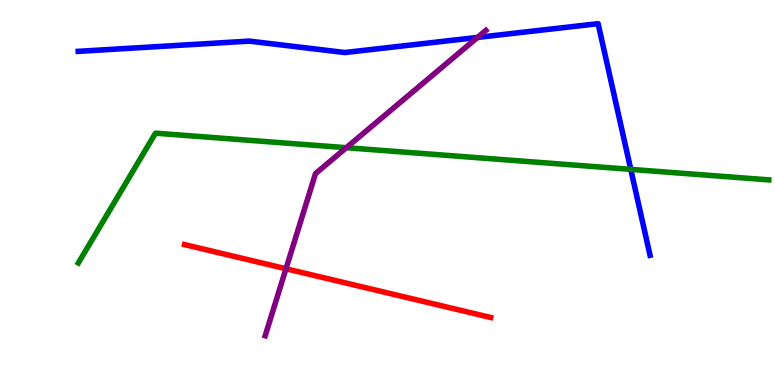[{'lines': ['blue', 'red'], 'intersections': []}, {'lines': ['green', 'red'], 'intersections': []}, {'lines': ['purple', 'red'], 'intersections': [{'x': 3.69, 'y': 3.02}]}, {'lines': ['blue', 'green'], 'intersections': [{'x': 8.14, 'y': 5.6}]}, {'lines': ['blue', 'purple'], 'intersections': [{'x': 6.16, 'y': 9.03}]}, {'lines': ['green', 'purple'], 'intersections': [{'x': 4.47, 'y': 6.16}]}]